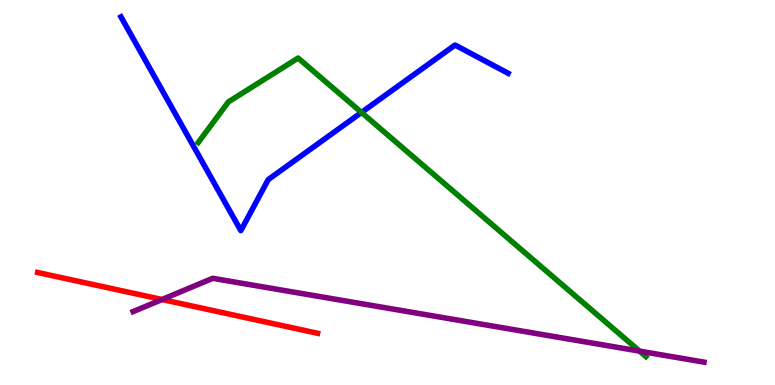[{'lines': ['blue', 'red'], 'intersections': []}, {'lines': ['green', 'red'], 'intersections': []}, {'lines': ['purple', 'red'], 'intersections': [{'x': 2.09, 'y': 2.22}]}, {'lines': ['blue', 'green'], 'intersections': [{'x': 4.66, 'y': 7.08}]}, {'lines': ['blue', 'purple'], 'intersections': []}, {'lines': ['green', 'purple'], 'intersections': [{'x': 8.25, 'y': 0.879}]}]